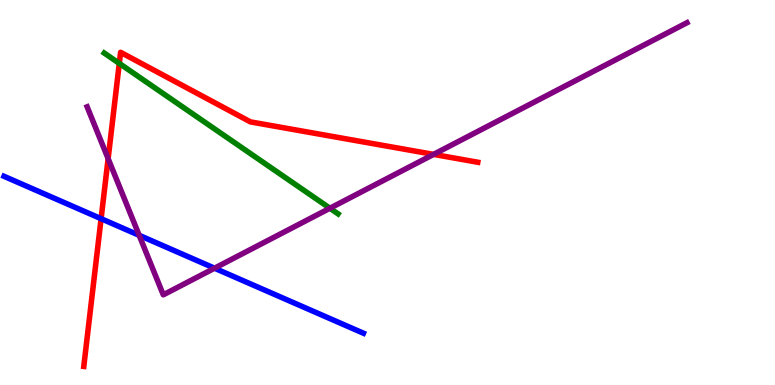[{'lines': ['blue', 'red'], 'intersections': [{'x': 1.3, 'y': 4.32}]}, {'lines': ['green', 'red'], 'intersections': [{'x': 1.54, 'y': 8.35}]}, {'lines': ['purple', 'red'], 'intersections': [{'x': 1.4, 'y': 5.88}, {'x': 5.59, 'y': 5.99}]}, {'lines': ['blue', 'green'], 'intersections': []}, {'lines': ['blue', 'purple'], 'intersections': [{'x': 1.8, 'y': 3.89}, {'x': 2.77, 'y': 3.03}]}, {'lines': ['green', 'purple'], 'intersections': [{'x': 4.26, 'y': 4.59}]}]